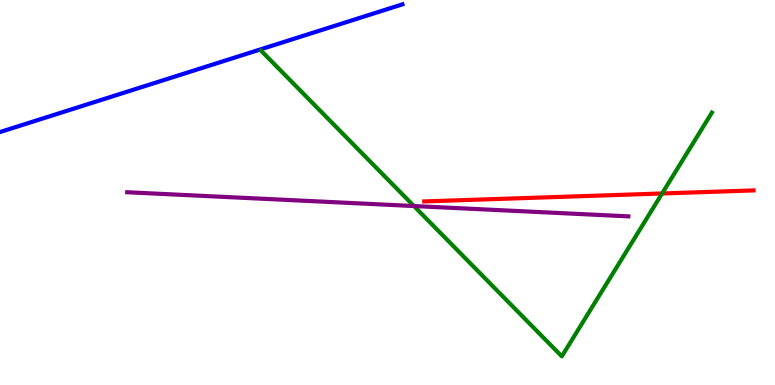[{'lines': ['blue', 'red'], 'intersections': []}, {'lines': ['green', 'red'], 'intersections': [{'x': 8.54, 'y': 4.97}]}, {'lines': ['purple', 'red'], 'intersections': []}, {'lines': ['blue', 'green'], 'intersections': []}, {'lines': ['blue', 'purple'], 'intersections': []}, {'lines': ['green', 'purple'], 'intersections': [{'x': 5.34, 'y': 4.65}]}]